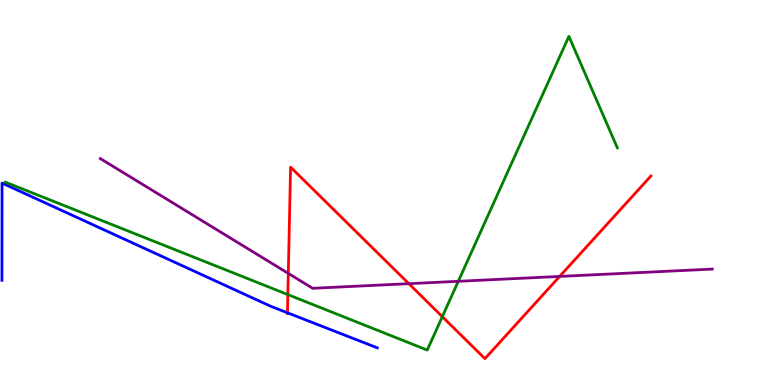[{'lines': ['blue', 'red'], 'intersections': [{'x': 3.71, 'y': 1.88}]}, {'lines': ['green', 'red'], 'intersections': [{'x': 3.71, 'y': 2.35}, {'x': 5.71, 'y': 1.78}]}, {'lines': ['purple', 'red'], 'intersections': [{'x': 3.72, 'y': 2.9}, {'x': 5.28, 'y': 2.63}, {'x': 7.22, 'y': 2.82}]}, {'lines': ['blue', 'green'], 'intersections': []}, {'lines': ['blue', 'purple'], 'intersections': []}, {'lines': ['green', 'purple'], 'intersections': [{'x': 5.91, 'y': 2.69}]}]